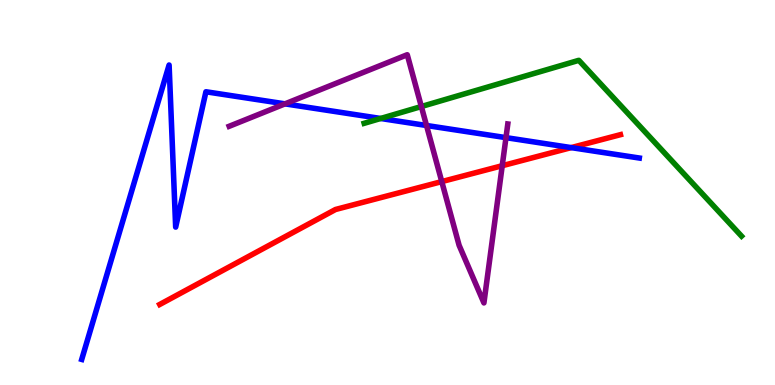[{'lines': ['blue', 'red'], 'intersections': [{'x': 7.37, 'y': 6.17}]}, {'lines': ['green', 'red'], 'intersections': []}, {'lines': ['purple', 'red'], 'intersections': [{'x': 5.7, 'y': 5.28}, {'x': 6.48, 'y': 5.7}]}, {'lines': ['blue', 'green'], 'intersections': [{'x': 4.91, 'y': 6.92}]}, {'lines': ['blue', 'purple'], 'intersections': [{'x': 3.68, 'y': 7.3}, {'x': 5.5, 'y': 6.74}, {'x': 6.53, 'y': 6.42}]}, {'lines': ['green', 'purple'], 'intersections': [{'x': 5.44, 'y': 7.23}]}]